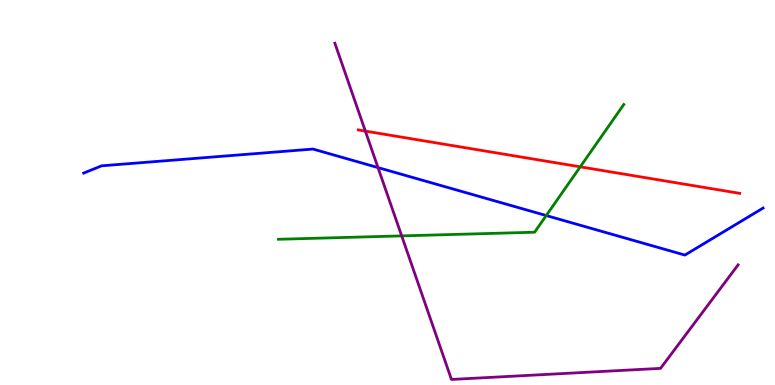[{'lines': ['blue', 'red'], 'intersections': []}, {'lines': ['green', 'red'], 'intersections': [{'x': 7.49, 'y': 5.67}]}, {'lines': ['purple', 'red'], 'intersections': [{'x': 4.71, 'y': 6.59}]}, {'lines': ['blue', 'green'], 'intersections': [{'x': 7.05, 'y': 4.4}]}, {'lines': ['blue', 'purple'], 'intersections': [{'x': 4.88, 'y': 5.65}]}, {'lines': ['green', 'purple'], 'intersections': [{'x': 5.18, 'y': 3.87}]}]